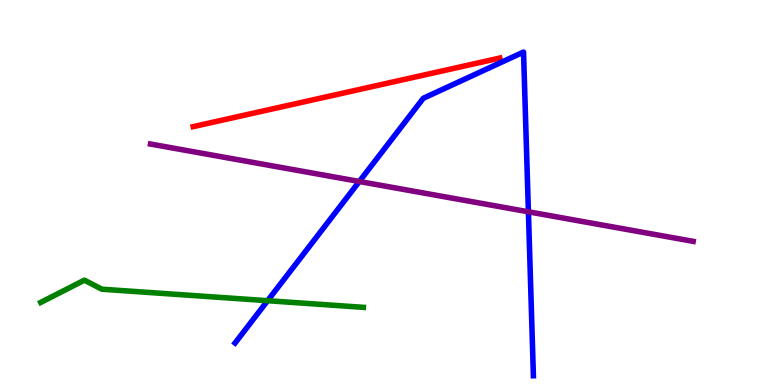[{'lines': ['blue', 'red'], 'intersections': []}, {'lines': ['green', 'red'], 'intersections': []}, {'lines': ['purple', 'red'], 'intersections': []}, {'lines': ['blue', 'green'], 'intersections': [{'x': 3.45, 'y': 2.19}]}, {'lines': ['blue', 'purple'], 'intersections': [{'x': 4.64, 'y': 5.29}, {'x': 6.82, 'y': 4.5}]}, {'lines': ['green', 'purple'], 'intersections': []}]